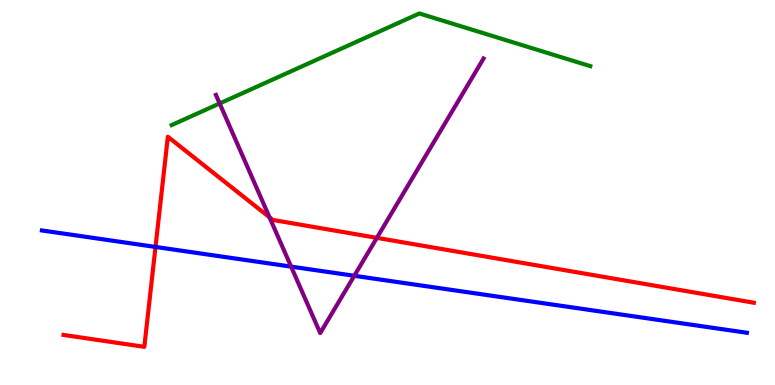[{'lines': ['blue', 'red'], 'intersections': [{'x': 2.01, 'y': 3.59}]}, {'lines': ['green', 'red'], 'intersections': []}, {'lines': ['purple', 'red'], 'intersections': [{'x': 3.48, 'y': 4.35}, {'x': 4.86, 'y': 3.82}]}, {'lines': ['blue', 'green'], 'intersections': []}, {'lines': ['blue', 'purple'], 'intersections': [{'x': 3.76, 'y': 3.07}, {'x': 4.57, 'y': 2.84}]}, {'lines': ['green', 'purple'], 'intersections': [{'x': 2.83, 'y': 7.31}]}]